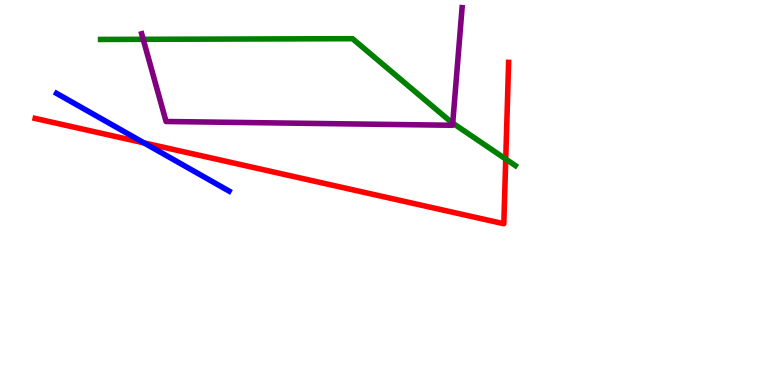[{'lines': ['blue', 'red'], 'intersections': [{'x': 1.86, 'y': 6.29}]}, {'lines': ['green', 'red'], 'intersections': [{'x': 6.53, 'y': 5.87}]}, {'lines': ['purple', 'red'], 'intersections': []}, {'lines': ['blue', 'green'], 'intersections': []}, {'lines': ['blue', 'purple'], 'intersections': []}, {'lines': ['green', 'purple'], 'intersections': [{'x': 1.85, 'y': 8.98}, {'x': 5.84, 'y': 6.8}]}]